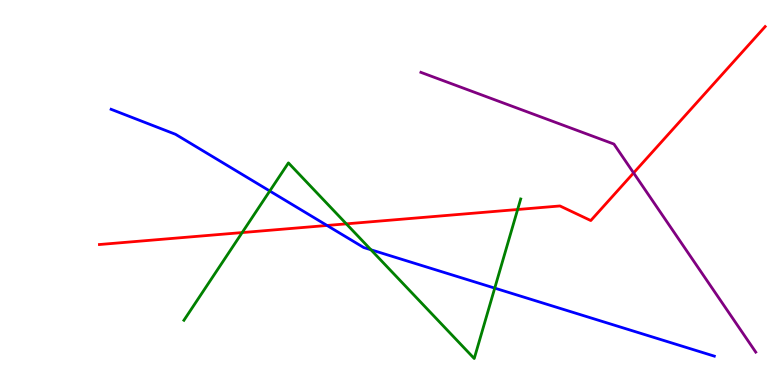[{'lines': ['blue', 'red'], 'intersections': [{'x': 4.22, 'y': 4.14}]}, {'lines': ['green', 'red'], 'intersections': [{'x': 3.12, 'y': 3.96}, {'x': 4.47, 'y': 4.19}, {'x': 6.68, 'y': 4.56}]}, {'lines': ['purple', 'red'], 'intersections': [{'x': 8.18, 'y': 5.51}]}, {'lines': ['blue', 'green'], 'intersections': [{'x': 3.48, 'y': 5.04}, {'x': 4.79, 'y': 3.51}, {'x': 6.38, 'y': 2.52}]}, {'lines': ['blue', 'purple'], 'intersections': []}, {'lines': ['green', 'purple'], 'intersections': []}]